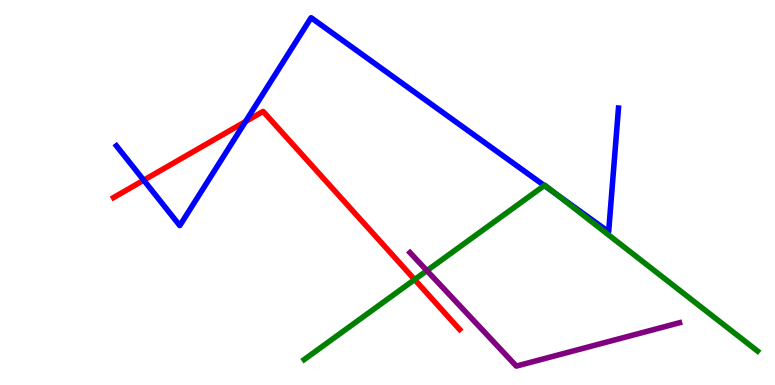[{'lines': ['blue', 'red'], 'intersections': [{'x': 1.85, 'y': 5.32}, {'x': 3.17, 'y': 6.84}]}, {'lines': ['green', 'red'], 'intersections': [{'x': 5.35, 'y': 2.74}]}, {'lines': ['purple', 'red'], 'intersections': []}, {'lines': ['blue', 'green'], 'intersections': [{'x': 7.02, 'y': 5.18}, {'x': 7.17, 'y': 4.96}]}, {'lines': ['blue', 'purple'], 'intersections': []}, {'lines': ['green', 'purple'], 'intersections': [{'x': 5.51, 'y': 2.97}]}]